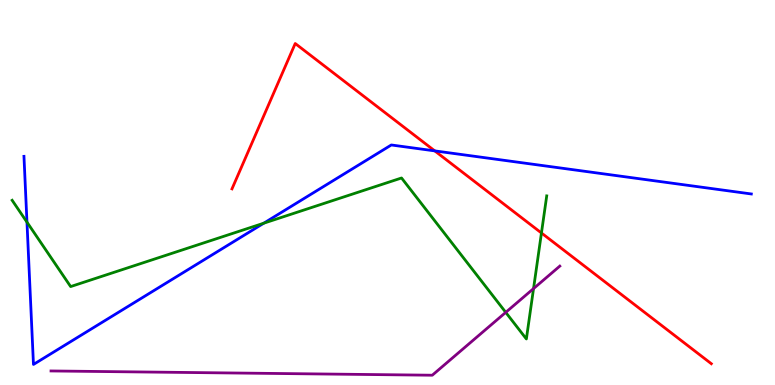[{'lines': ['blue', 'red'], 'intersections': [{'x': 5.61, 'y': 6.08}]}, {'lines': ['green', 'red'], 'intersections': [{'x': 6.99, 'y': 3.95}]}, {'lines': ['purple', 'red'], 'intersections': []}, {'lines': ['blue', 'green'], 'intersections': [{'x': 0.348, 'y': 4.23}, {'x': 3.4, 'y': 4.2}]}, {'lines': ['blue', 'purple'], 'intersections': []}, {'lines': ['green', 'purple'], 'intersections': [{'x': 6.53, 'y': 1.89}, {'x': 6.88, 'y': 2.5}]}]